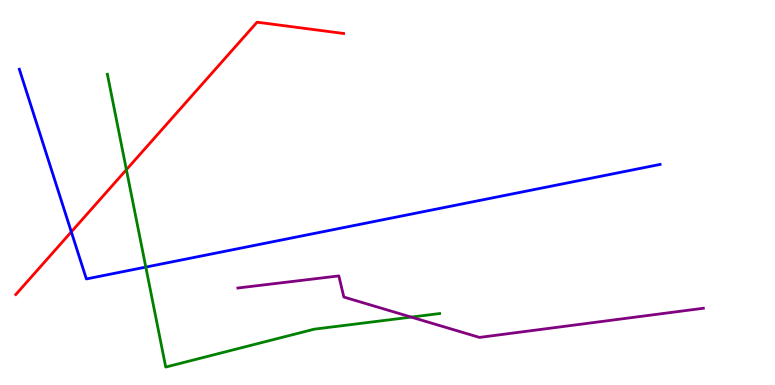[{'lines': ['blue', 'red'], 'intersections': [{'x': 0.92, 'y': 3.98}]}, {'lines': ['green', 'red'], 'intersections': [{'x': 1.63, 'y': 5.59}]}, {'lines': ['purple', 'red'], 'intersections': []}, {'lines': ['blue', 'green'], 'intersections': [{'x': 1.88, 'y': 3.06}]}, {'lines': ['blue', 'purple'], 'intersections': []}, {'lines': ['green', 'purple'], 'intersections': [{'x': 5.31, 'y': 1.76}]}]